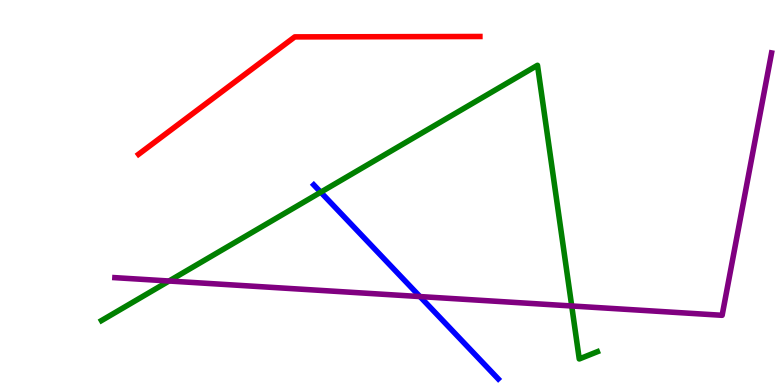[{'lines': ['blue', 'red'], 'intersections': []}, {'lines': ['green', 'red'], 'intersections': []}, {'lines': ['purple', 'red'], 'intersections': []}, {'lines': ['blue', 'green'], 'intersections': [{'x': 4.14, 'y': 5.01}]}, {'lines': ['blue', 'purple'], 'intersections': [{'x': 5.42, 'y': 2.3}]}, {'lines': ['green', 'purple'], 'intersections': [{'x': 2.18, 'y': 2.7}, {'x': 7.38, 'y': 2.05}]}]